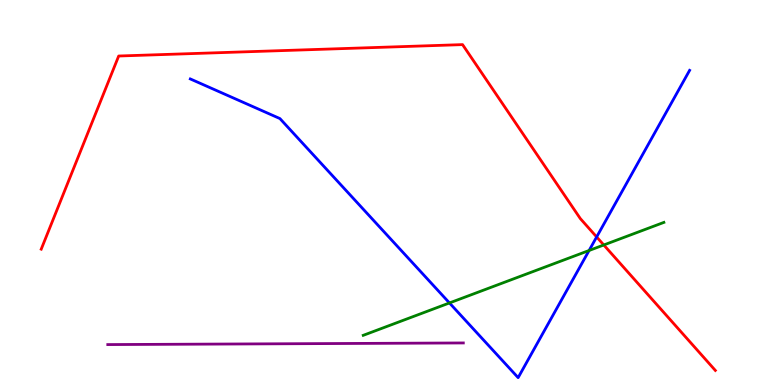[{'lines': ['blue', 'red'], 'intersections': [{'x': 7.7, 'y': 3.85}]}, {'lines': ['green', 'red'], 'intersections': [{'x': 7.79, 'y': 3.64}]}, {'lines': ['purple', 'red'], 'intersections': []}, {'lines': ['blue', 'green'], 'intersections': [{'x': 5.8, 'y': 2.13}, {'x': 7.6, 'y': 3.49}]}, {'lines': ['blue', 'purple'], 'intersections': []}, {'lines': ['green', 'purple'], 'intersections': []}]